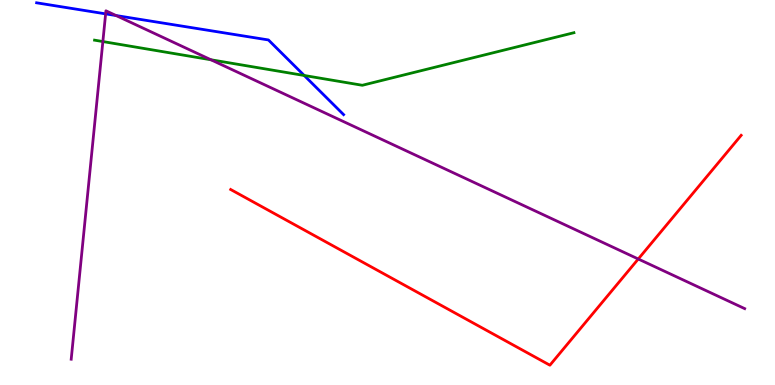[{'lines': ['blue', 'red'], 'intersections': []}, {'lines': ['green', 'red'], 'intersections': []}, {'lines': ['purple', 'red'], 'intersections': [{'x': 8.24, 'y': 3.27}]}, {'lines': ['blue', 'green'], 'intersections': [{'x': 3.93, 'y': 8.04}]}, {'lines': ['blue', 'purple'], 'intersections': [{'x': 1.36, 'y': 9.64}, {'x': 1.5, 'y': 9.6}]}, {'lines': ['green', 'purple'], 'intersections': [{'x': 1.33, 'y': 8.92}, {'x': 2.72, 'y': 8.45}]}]